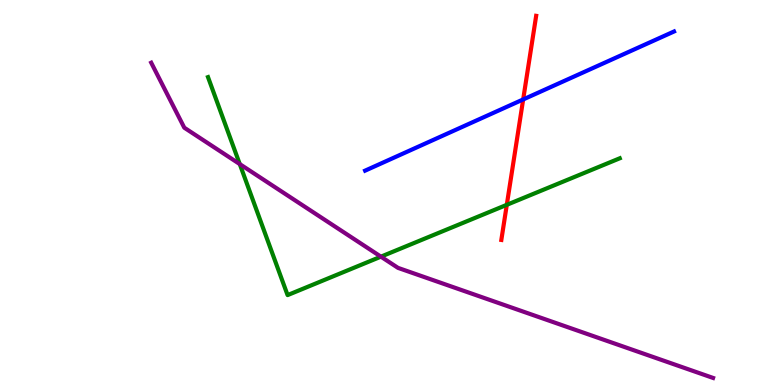[{'lines': ['blue', 'red'], 'intersections': [{'x': 6.75, 'y': 7.42}]}, {'lines': ['green', 'red'], 'intersections': [{'x': 6.54, 'y': 4.68}]}, {'lines': ['purple', 'red'], 'intersections': []}, {'lines': ['blue', 'green'], 'intersections': []}, {'lines': ['blue', 'purple'], 'intersections': []}, {'lines': ['green', 'purple'], 'intersections': [{'x': 3.09, 'y': 5.74}, {'x': 4.92, 'y': 3.33}]}]